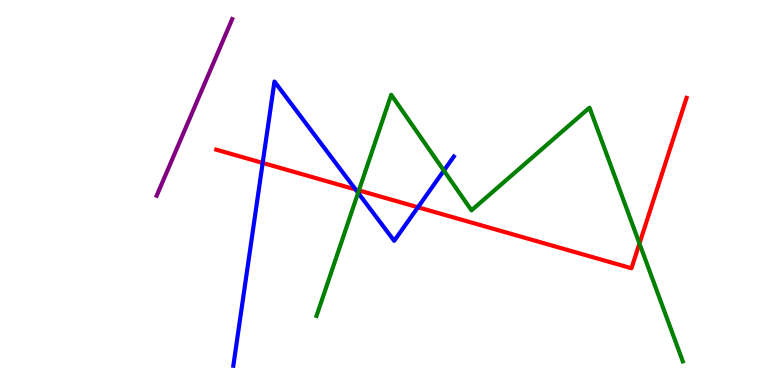[{'lines': ['blue', 'red'], 'intersections': [{'x': 3.39, 'y': 5.77}, {'x': 4.59, 'y': 5.08}, {'x': 5.39, 'y': 4.62}]}, {'lines': ['green', 'red'], 'intersections': [{'x': 4.63, 'y': 5.05}, {'x': 8.25, 'y': 3.68}]}, {'lines': ['purple', 'red'], 'intersections': []}, {'lines': ['blue', 'green'], 'intersections': [{'x': 4.62, 'y': 4.99}, {'x': 5.73, 'y': 5.57}]}, {'lines': ['blue', 'purple'], 'intersections': []}, {'lines': ['green', 'purple'], 'intersections': []}]